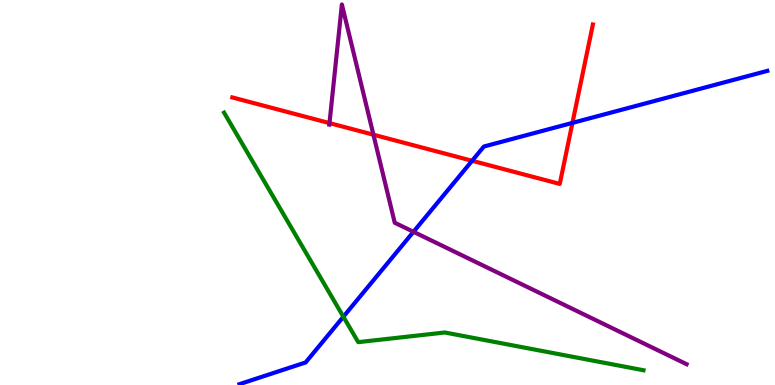[{'lines': ['blue', 'red'], 'intersections': [{'x': 6.09, 'y': 5.82}, {'x': 7.39, 'y': 6.81}]}, {'lines': ['green', 'red'], 'intersections': []}, {'lines': ['purple', 'red'], 'intersections': [{'x': 4.25, 'y': 6.8}, {'x': 4.82, 'y': 6.5}]}, {'lines': ['blue', 'green'], 'intersections': [{'x': 4.43, 'y': 1.77}]}, {'lines': ['blue', 'purple'], 'intersections': [{'x': 5.34, 'y': 3.98}]}, {'lines': ['green', 'purple'], 'intersections': []}]